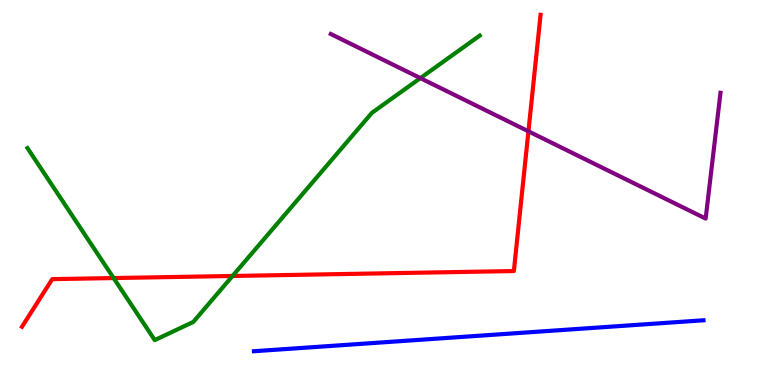[{'lines': ['blue', 'red'], 'intersections': []}, {'lines': ['green', 'red'], 'intersections': [{'x': 1.47, 'y': 2.78}, {'x': 3.0, 'y': 2.83}]}, {'lines': ['purple', 'red'], 'intersections': [{'x': 6.82, 'y': 6.59}]}, {'lines': ['blue', 'green'], 'intersections': []}, {'lines': ['blue', 'purple'], 'intersections': []}, {'lines': ['green', 'purple'], 'intersections': [{'x': 5.42, 'y': 7.97}]}]